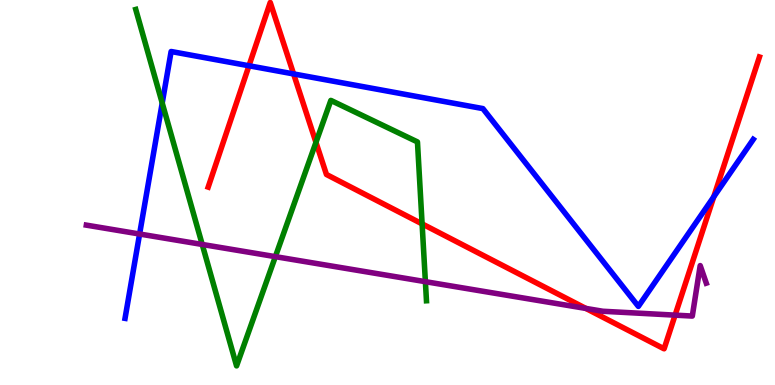[{'lines': ['blue', 'red'], 'intersections': [{'x': 3.21, 'y': 8.29}, {'x': 3.79, 'y': 8.08}, {'x': 9.21, 'y': 4.89}]}, {'lines': ['green', 'red'], 'intersections': [{'x': 4.08, 'y': 6.3}, {'x': 5.45, 'y': 4.19}]}, {'lines': ['purple', 'red'], 'intersections': [{'x': 7.56, 'y': 1.99}, {'x': 8.71, 'y': 1.81}]}, {'lines': ['blue', 'green'], 'intersections': [{'x': 2.09, 'y': 7.32}]}, {'lines': ['blue', 'purple'], 'intersections': [{'x': 1.8, 'y': 3.92}]}, {'lines': ['green', 'purple'], 'intersections': [{'x': 2.61, 'y': 3.65}, {'x': 3.55, 'y': 3.33}, {'x': 5.49, 'y': 2.68}]}]